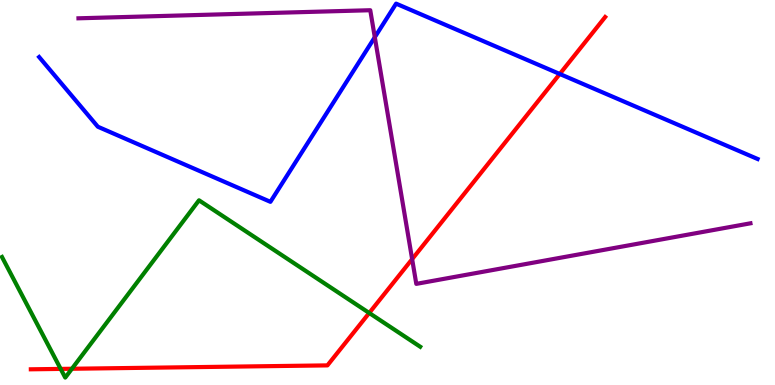[{'lines': ['blue', 'red'], 'intersections': [{'x': 7.22, 'y': 8.08}]}, {'lines': ['green', 'red'], 'intersections': [{'x': 0.783, 'y': 0.418}, {'x': 0.928, 'y': 0.422}, {'x': 4.76, 'y': 1.87}]}, {'lines': ['purple', 'red'], 'intersections': [{'x': 5.32, 'y': 3.27}]}, {'lines': ['blue', 'green'], 'intersections': []}, {'lines': ['blue', 'purple'], 'intersections': [{'x': 4.84, 'y': 9.03}]}, {'lines': ['green', 'purple'], 'intersections': []}]